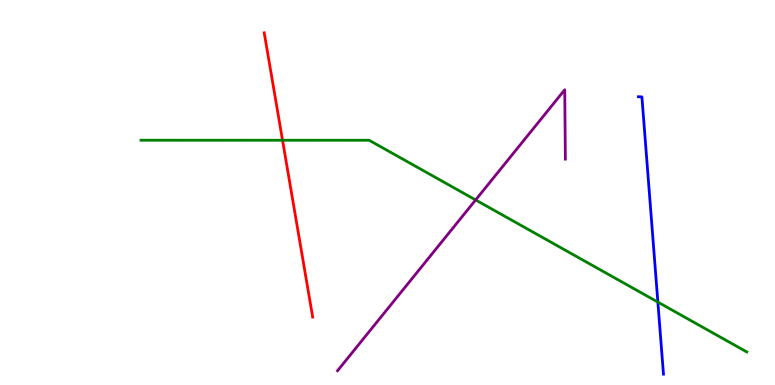[{'lines': ['blue', 'red'], 'intersections': []}, {'lines': ['green', 'red'], 'intersections': [{'x': 3.65, 'y': 6.36}]}, {'lines': ['purple', 'red'], 'intersections': []}, {'lines': ['blue', 'green'], 'intersections': [{'x': 8.49, 'y': 2.15}]}, {'lines': ['blue', 'purple'], 'intersections': []}, {'lines': ['green', 'purple'], 'intersections': [{'x': 6.14, 'y': 4.81}]}]